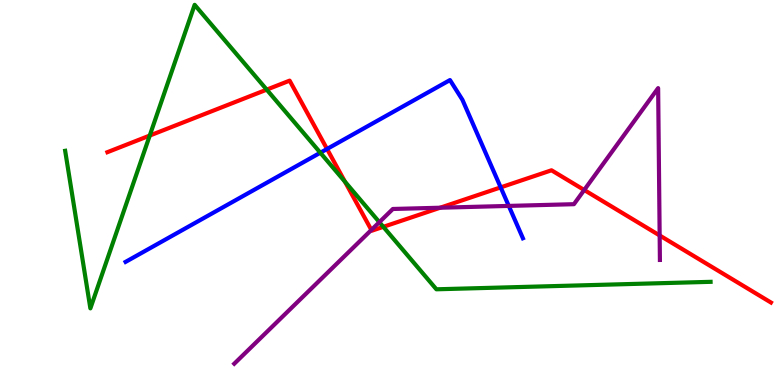[{'lines': ['blue', 'red'], 'intersections': [{'x': 4.22, 'y': 6.13}, {'x': 6.46, 'y': 5.13}]}, {'lines': ['green', 'red'], 'intersections': [{'x': 1.93, 'y': 6.48}, {'x': 3.44, 'y': 7.67}, {'x': 4.45, 'y': 5.28}, {'x': 4.95, 'y': 4.11}]}, {'lines': ['purple', 'red'], 'intersections': [{'x': 4.79, 'y': 4.03}, {'x': 5.68, 'y': 4.6}, {'x': 7.54, 'y': 5.06}, {'x': 8.51, 'y': 3.88}]}, {'lines': ['blue', 'green'], 'intersections': [{'x': 4.13, 'y': 6.03}]}, {'lines': ['blue', 'purple'], 'intersections': [{'x': 6.56, 'y': 4.65}]}, {'lines': ['green', 'purple'], 'intersections': [{'x': 4.89, 'y': 4.23}]}]